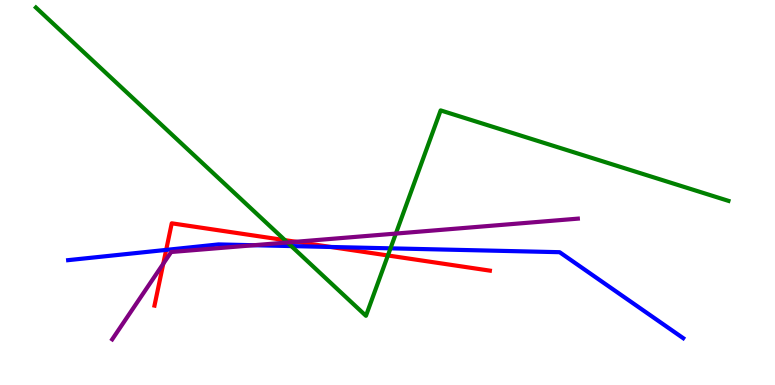[{'lines': ['blue', 'red'], 'intersections': [{'x': 2.14, 'y': 3.51}, {'x': 4.27, 'y': 3.59}]}, {'lines': ['green', 'red'], 'intersections': [{'x': 3.68, 'y': 3.76}, {'x': 5.01, 'y': 3.36}]}, {'lines': ['purple', 'red'], 'intersections': [{'x': 2.11, 'y': 3.15}, {'x': 3.82, 'y': 3.72}]}, {'lines': ['blue', 'green'], 'intersections': [{'x': 3.76, 'y': 3.61}, {'x': 5.04, 'y': 3.55}]}, {'lines': ['blue', 'purple'], 'intersections': [{'x': 3.28, 'y': 3.63}]}, {'lines': ['green', 'purple'], 'intersections': [{'x': 3.71, 'y': 3.7}, {'x': 5.11, 'y': 3.93}]}]